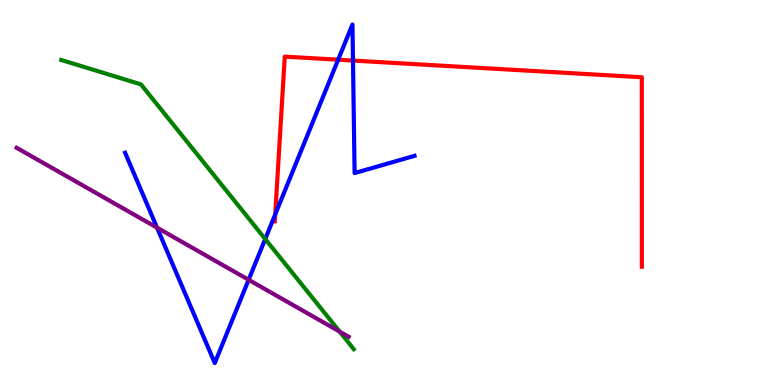[{'lines': ['blue', 'red'], 'intersections': [{'x': 3.55, 'y': 4.43}, {'x': 4.36, 'y': 8.45}, {'x': 4.55, 'y': 8.43}]}, {'lines': ['green', 'red'], 'intersections': []}, {'lines': ['purple', 'red'], 'intersections': []}, {'lines': ['blue', 'green'], 'intersections': [{'x': 3.42, 'y': 3.79}]}, {'lines': ['blue', 'purple'], 'intersections': [{'x': 2.03, 'y': 4.09}, {'x': 3.21, 'y': 2.73}]}, {'lines': ['green', 'purple'], 'intersections': [{'x': 4.38, 'y': 1.39}]}]